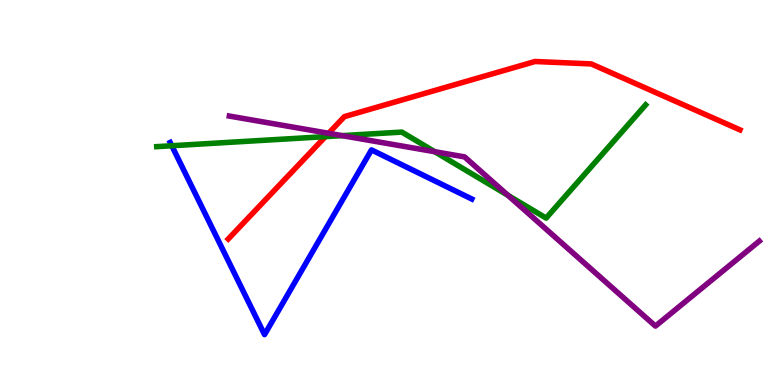[{'lines': ['blue', 'red'], 'intersections': []}, {'lines': ['green', 'red'], 'intersections': [{'x': 4.2, 'y': 6.45}]}, {'lines': ['purple', 'red'], 'intersections': [{'x': 4.24, 'y': 6.54}]}, {'lines': ['blue', 'green'], 'intersections': [{'x': 2.22, 'y': 6.21}]}, {'lines': ['blue', 'purple'], 'intersections': []}, {'lines': ['green', 'purple'], 'intersections': [{'x': 4.41, 'y': 6.48}, {'x': 5.61, 'y': 6.06}, {'x': 6.55, 'y': 4.93}]}]